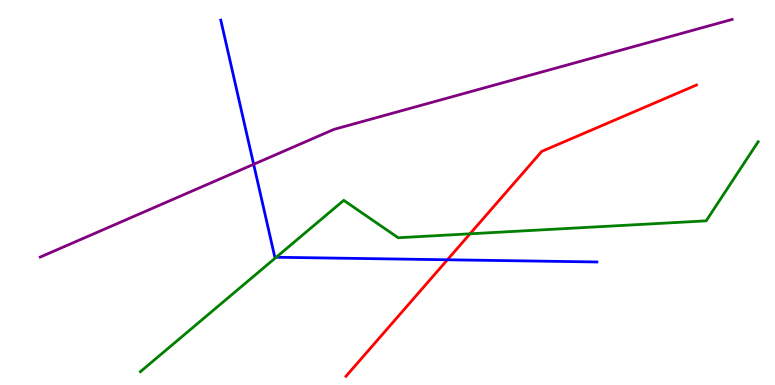[{'lines': ['blue', 'red'], 'intersections': [{'x': 5.77, 'y': 3.25}]}, {'lines': ['green', 'red'], 'intersections': [{'x': 6.06, 'y': 3.93}]}, {'lines': ['purple', 'red'], 'intersections': []}, {'lines': ['blue', 'green'], 'intersections': [{'x': 3.56, 'y': 3.32}]}, {'lines': ['blue', 'purple'], 'intersections': [{'x': 3.27, 'y': 5.73}]}, {'lines': ['green', 'purple'], 'intersections': []}]